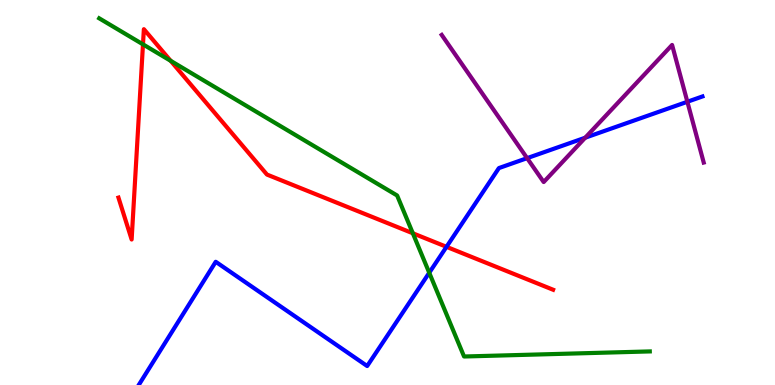[{'lines': ['blue', 'red'], 'intersections': [{'x': 5.76, 'y': 3.59}]}, {'lines': ['green', 'red'], 'intersections': [{'x': 1.84, 'y': 8.85}, {'x': 2.2, 'y': 8.42}, {'x': 5.33, 'y': 3.94}]}, {'lines': ['purple', 'red'], 'intersections': []}, {'lines': ['blue', 'green'], 'intersections': [{'x': 5.54, 'y': 2.92}]}, {'lines': ['blue', 'purple'], 'intersections': [{'x': 6.8, 'y': 5.89}, {'x': 7.55, 'y': 6.42}, {'x': 8.87, 'y': 7.36}]}, {'lines': ['green', 'purple'], 'intersections': []}]